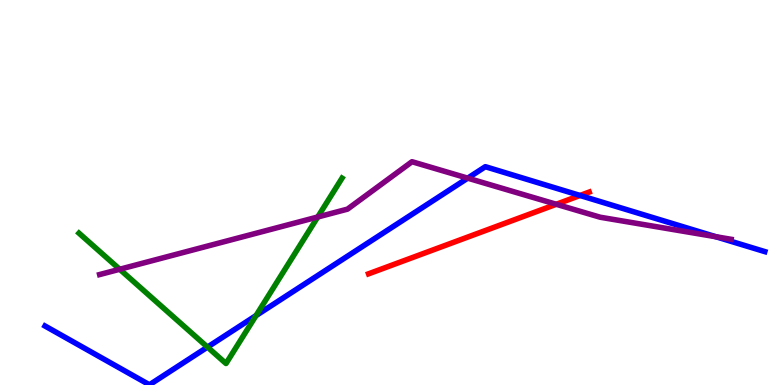[{'lines': ['blue', 'red'], 'intersections': [{'x': 7.48, 'y': 4.92}]}, {'lines': ['green', 'red'], 'intersections': []}, {'lines': ['purple', 'red'], 'intersections': [{'x': 7.18, 'y': 4.69}]}, {'lines': ['blue', 'green'], 'intersections': [{'x': 2.68, 'y': 0.984}, {'x': 3.3, 'y': 1.8}]}, {'lines': ['blue', 'purple'], 'intersections': [{'x': 6.03, 'y': 5.37}, {'x': 9.24, 'y': 3.85}]}, {'lines': ['green', 'purple'], 'intersections': [{'x': 1.54, 'y': 3.01}, {'x': 4.1, 'y': 4.36}]}]